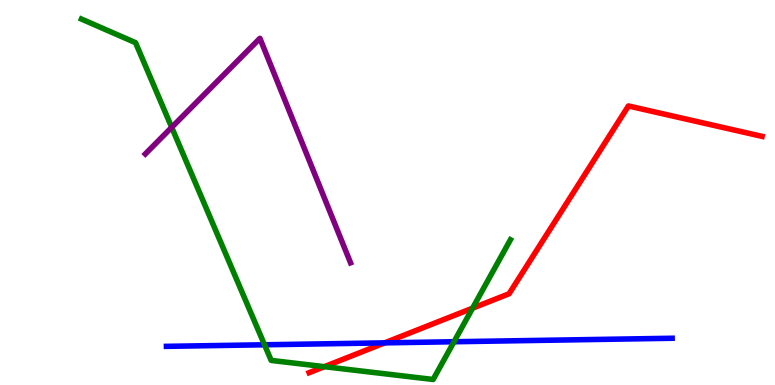[{'lines': ['blue', 'red'], 'intersections': [{'x': 4.96, 'y': 1.09}]}, {'lines': ['green', 'red'], 'intersections': [{'x': 4.19, 'y': 0.476}, {'x': 6.1, 'y': 2.0}]}, {'lines': ['purple', 'red'], 'intersections': []}, {'lines': ['blue', 'green'], 'intersections': [{'x': 3.41, 'y': 1.04}, {'x': 5.86, 'y': 1.12}]}, {'lines': ['blue', 'purple'], 'intersections': []}, {'lines': ['green', 'purple'], 'intersections': [{'x': 2.22, 'y': 6.69}]}]